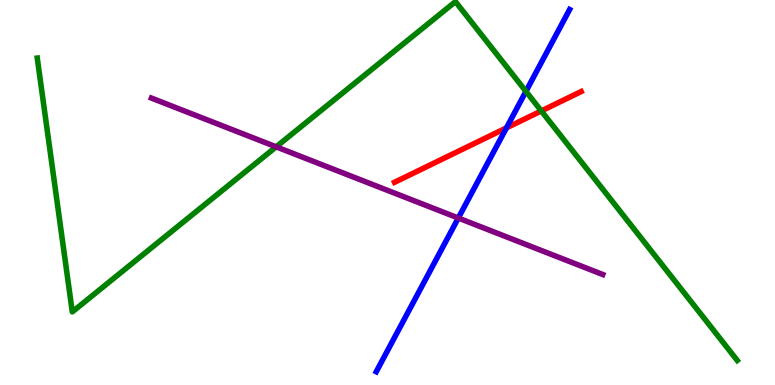[{'lines': ['blue', 'red'], 'intersections': [{'x': 6.53, 'y': 6.68}]}, {'lines': ['green', 'red'], 'intersections': [{'x': 6.98, 'y': 7.12}]}, {'lines': ['purple', 'red'], 'intersections': []}, {'lines': ['blue', 'green'], 'intersections': [{'x': 6.79, 'y': 7.63}]}, {'lines': ['blue', 'purple'], 'intersections': [{'x': 5.91, 'y': 4.34}]}, {'lines': ['green', 'purple'], 'intersections': [{'x': 3.56, 'y': 6.19}]}]